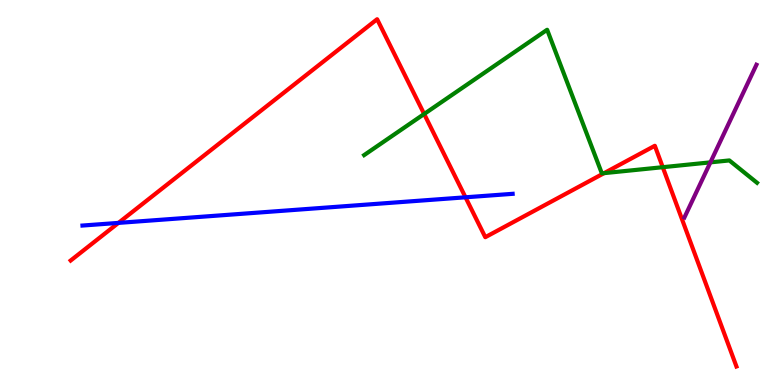[{'lines': ['blue', 'red'], 'intersections': [{'x': 1.53, 'y': 4.21}, {'x': 6.01, 'y': 4.88}]}, {'lines': ['green', 'red'], 'intersections': [{'x': 5.47, 'y': 7.04}, {'x': 7.79, 'y': 5.5}, {'x': 8.55, 'y': 5.66}]}, {'lines': ['purple', 'red'], 'intersections': []}, {'lines': ['blue', 'green'], 'intersections': []}, {'lines': ['blue', 'purple'], 'intersections': []}, {'lines': ['green', 'purple'], 'intersections': [{'x': 9.17, 'y': 5.78}]}]